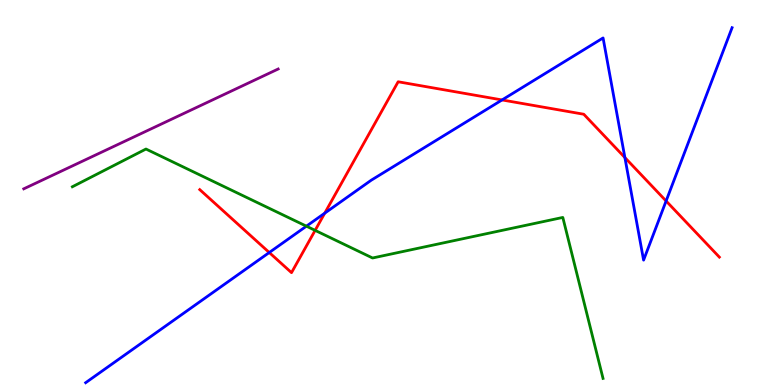[{'lines': ['blue', 'red'], 'intersections': [{'x': 3.47, 'y': 3.44}, {'x': 4.19, 'y': 4.46}, {'x': 6.48, 'y': 7.4}, {'x': 8.06, 'y': 5.91}, {'x': 8.59, 'y': 4.78}]}, {'lines': ['green', 'red'], 'intersections': [{'x': 4.07, 'y': 4.02}]}, {'lines': ['purple', 'red'], 'intersections': []}, {'lines': ['blue', 'green'], 'intersections': [{'x': 3.95, 'y': 4.13}]}, {'lines': ['blue', 'purple'], 'intersections': []}, {'lines': ['green', 'purple'], 'intersections': []}]